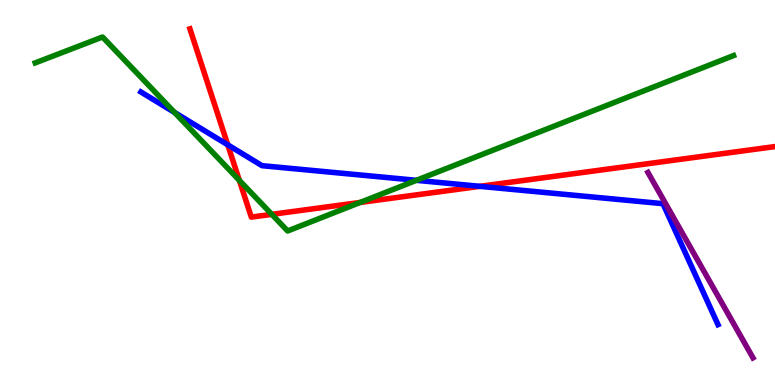[{'lines': ['blue', 'red'], 'intersections': [{'x': 2.94, 'y': 6.24}, {'x': 6.19, 'y': 5.16}]}, {'lines': ['green', 'red'], 'intersections': [{'x': 3.09, 'y': 5.32}, {'x': 3.51, 'y': 4.43}, {'x': 4.65, 'y': 4.74}]}, {'lines': ['purple', 'red'], 'intersections': []}, {'lines': ['blue', 'green'], 'intersections': [{'x': 2.25, 'y': 7.08}, {'x': 5.37, 'y': 5.32}]}, {'lines': ['blue', 'purple'], 'intersections': []}, {'lines': ['green', 'purple'], 'intersections': []}]